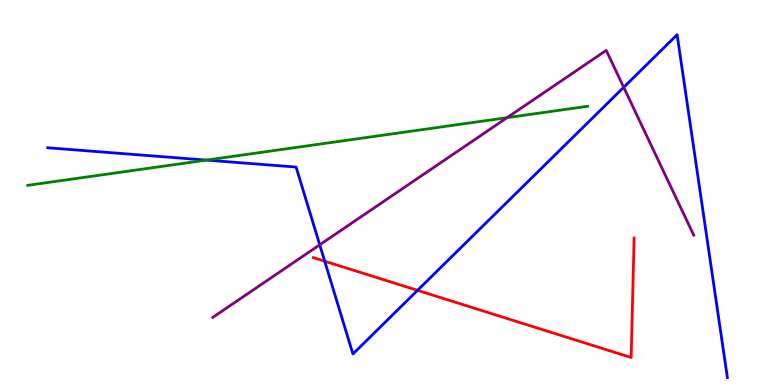[{'lines': ['blue', 'red'], 'intersections': [{'x': 4.19, 'y': 3.22}, {'x': 5.39, 'y': 2.46}]}, {'lines': ['green', 'red'], 'intersections': []}, {'lines': ['purple', 'red'], 'intersections': []}, {'lines': ['blue', 'green'], 'intersections': [{'x': 2.66, 'y': 5.84}]}, {'lines': ['blue', 'purple'], 'intersections': [{'x': 4.13, 'y': 3.64}, {'x': 8.05, 'y': 7.73}]}, {'lines': ['green', 'purple'], 'intersections': [{'x': 6.54, 'y': 6.94}]}]